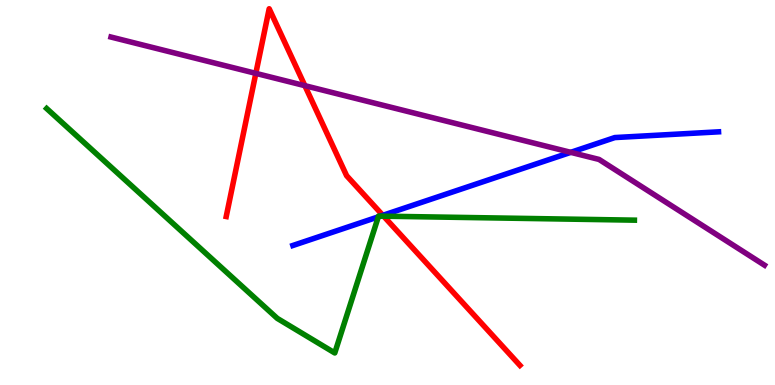[{'lines': ['blue', 'red'], 'intersections': [{'x': 4.94, 'y': 4.41}]}, {'lines': ['green', 'red'], 'intersections': [{'x': 4.95, 'y': 4.38}]}, {'lines': ['purple', 'red'], 'intersections': [{'x': 3.3, 'y': 8.09}, {'x': 3.93, 'y': 7.77}]}, {'lines': ['blue', 'green'], 'intersections': [{'x': 4.88, 'y': 4.37}, {'x': 4.91, 'y': 4.39}]}, {'lines': ['blue', 'purple'], 'intersections': [{'x': 7.36, 'y': 6.04}]}, {'lines': ['green', 'purple'], 'intersections': []}]